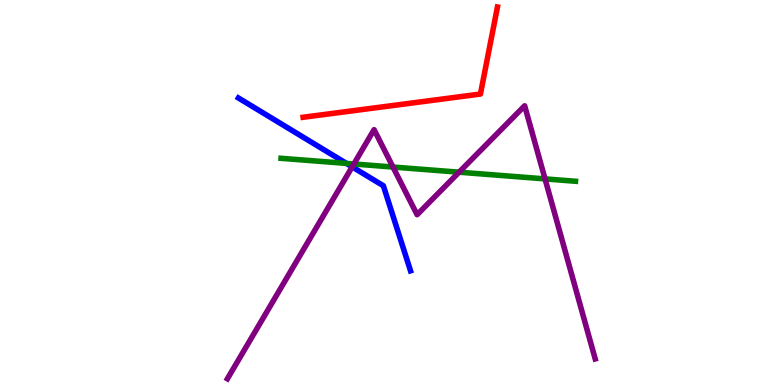[{'lines': ['blue', 'red'], 'intersections': []}, {'lines': ['green', 'red'], 'intersections': []}, {'lines': ['purple', 'red'], 'intersections': []}, {'lines': ['blue', 'green'], 'intersections': [{'x': 4.47, 'y': 5.76}]}, {'lines': ['blue', 'purple'], 'intersections': [{'x': 4.54, 'y': 5.67}]}, {'lines': ['green', 'purple'], 'intersections': [{'x': 4.57, 'y': 5.74}, {'x': 5.07, 'y': 5.66}, {'x': 5.92, 'y': 5.53}, {'x': 7.03, 'y': 5.35}]}]